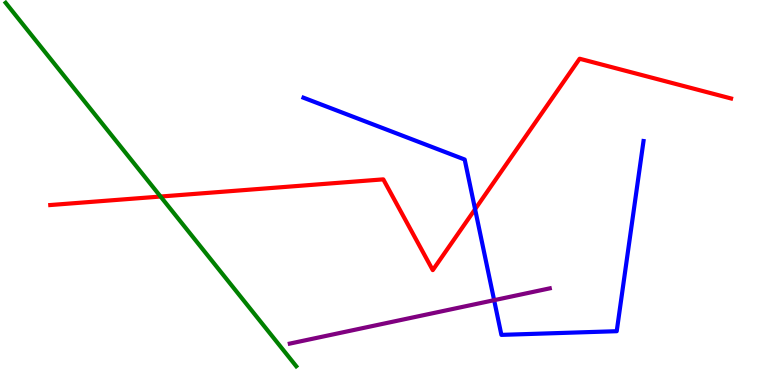[{'lines': ['blue', 'red'], 'intersections': [{'x': 6.13, 'y': 4.57}]}, {'lines': ['green', 'red'], 'intersections': [{'x': 2.07, 'y': 4.9}]}, {'lines': ['purple', 'red'], 'intersections': []}, {'lines': ['blue', 'green'], 'intersections': []}, {'lines': ['blue', 'purple'], 'intersections': [{'x': 6.38, 'y': 2.2}]}, {'lines': ['green', 'purple'], 'intersections': []}]